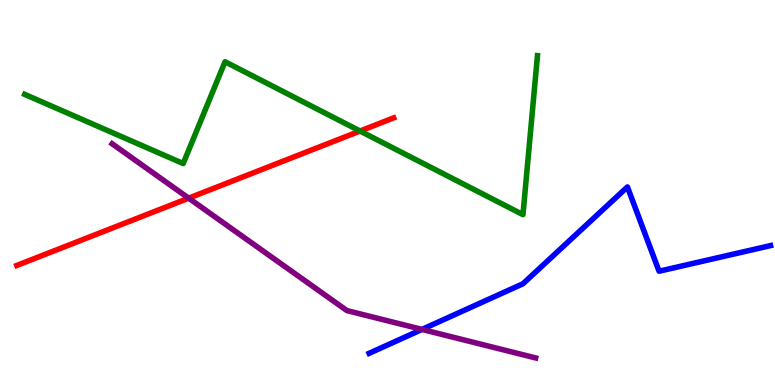[{'lines': ['blue', 'red'], 'intersections': []}, {'lines': ['green', 'red'], 'intersections': [{'x': 4.65, 'y': 6.6}]}, {'lines': ['purple', 'red'], 'intersections': [{'x': 2.43, 'y': 4.85}]}, {'lines': ['blue', 'green'], 'intersections': []}, {'lines': ['blue', 'purple'], 'intersections': [{'x': 5.45, 'y': 1.44}]}, {'lines': ['green', 'purple'], 'intersections': []}]